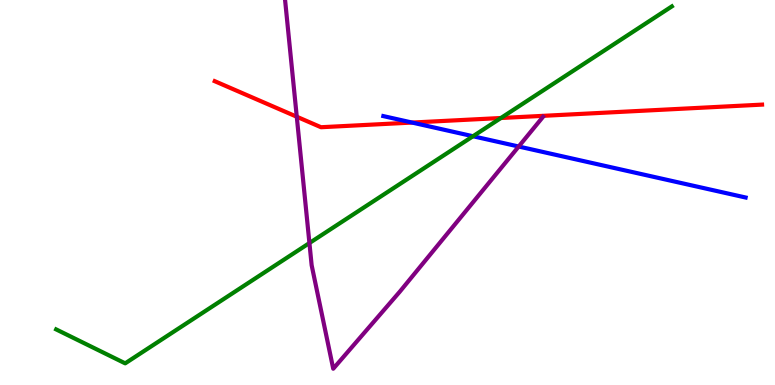[{'lines': ['blue', 'red'], 'intersections': [{'x': 5.32, 'y': 6.82}]}, {'lines': ['green', 'red'], 'intersections': [{'x': 6.46, 'y': 6.93}]}, {'lines': ['purple', 'red'], 'intersections': [{'x': 3.83, 'y': 6.97}]}, {'lines': ['blue', 'green'], 'intersections': [{'x': 6.1, 'y': 6.46}]}, {'lines': ['blue', 'purple'], 'intersections': [{'x': 6.69, 'y': 6.19}]}, {'lines': ['green', 'purple'], 'intersections': [{'x': 3.99, 'y': 3.69}]}]